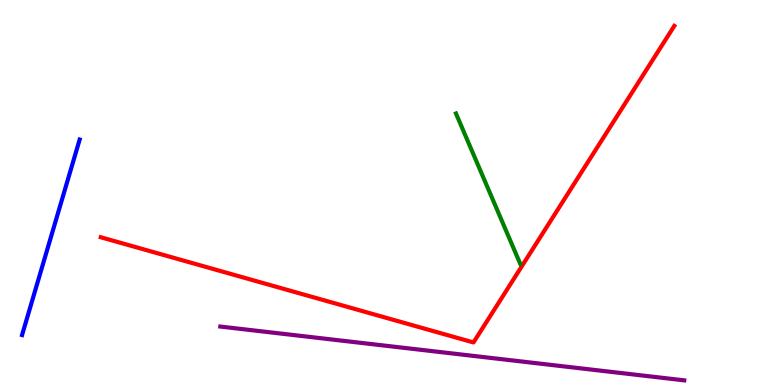[{'lines': ['blue', 'red'], 'intersections': []}, {'lines': ['green', 'red'], 'intersections': []}, {'lines': ['purple', 'red'], 'intersections': []}, {'lines': ['blue', 'green'], 'intersections': []}, {'lines': ['blue', 'purple'], 'intersections': []}, {'lines': ['green', 'purple'], 'intersections': []}]